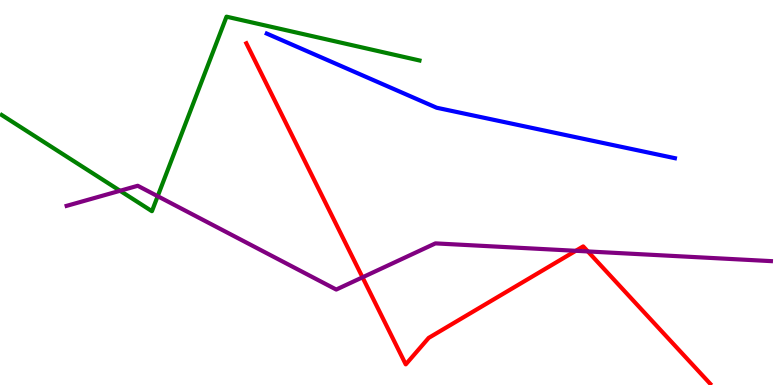[{'lines': ['blue', 'red'], 'intersections': []}, {'lines': ['green', 'red'], 'intersections': []}, {'lines': ['purple', 'red'], 'intersections': [{'x': 4.68, 'y': 2.8}, {'x': 7.43, 'y': 3.49}, {'x': 7.59, 'y': 3.47}]}, {'lines': ['blue', 'green'], 'intersections': []}, {'lines': ['blue', 'purple'], 'intersections': []}, {'lines': ['green', 'purple'], 'intersections': [{'x': 1.55, 'y': 5.04}, {'x': 2.03, 'y': 4.9}]}]